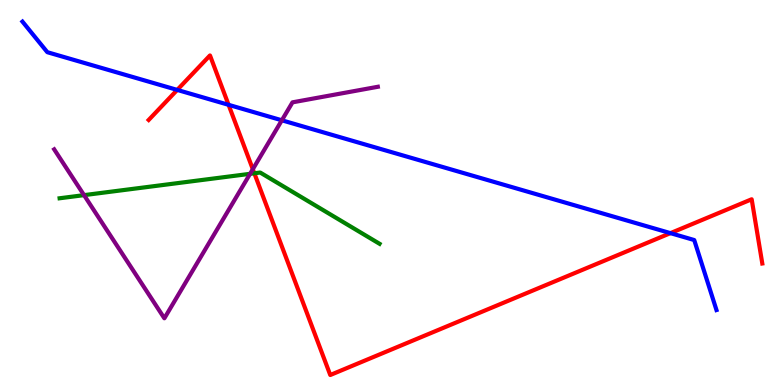[{'lines': ['blue', 'red'], 'intersections': [{'x': 2.29, 'y': 7.66}, {'x': 2.95, 'y': 7.28}, {'x': 8.65, 'y': 3.94}]}, {'lines': ['green', 'red'], 'intersections': [{'x': 3.28, 'y': 5.5}]}, {'lines': ['purple', 'red'], 'intersections': [{'x': 3.26, 'y': 5.6}]}, {'lines': ['blue', 'green'], 'intersections': []}, {'lines': ['blue', 'purple'], 'intersections': [{'x': 3.64, 'y': 6.88}]}, {'lines': ['green', 'purple'], 'intersections': [{'x': 1.08, 'y': 4.93}, {'x': 3.23, 'y': 5.49}]}]